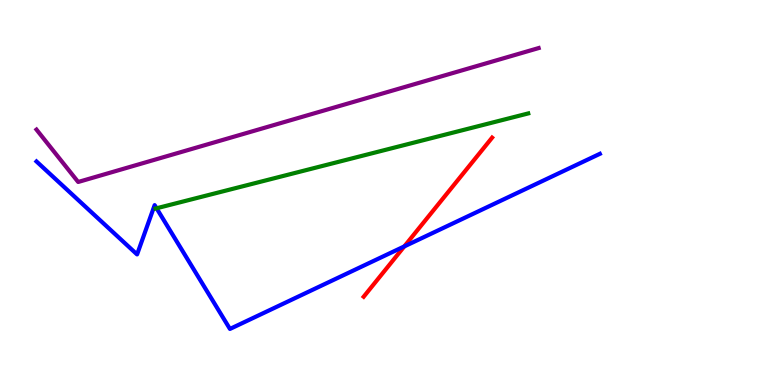[{'lines': ['blue', 'red'], 'intersections': [{'x': 5.22, 'y': 3.6}]}, {'lines': ['green', 'red'], 'intersections': []}, {'lines': ['purple', 'red'], 'intersections': []}, {'lines': ['blue', 'green'], 'intersections': [{'x': 2.02, 'y': 4.59}]}, {'lines': ['blue', 'purple'], 'intersections': []}, {'lines': ['green', 'purple'], 'intersections': []}]